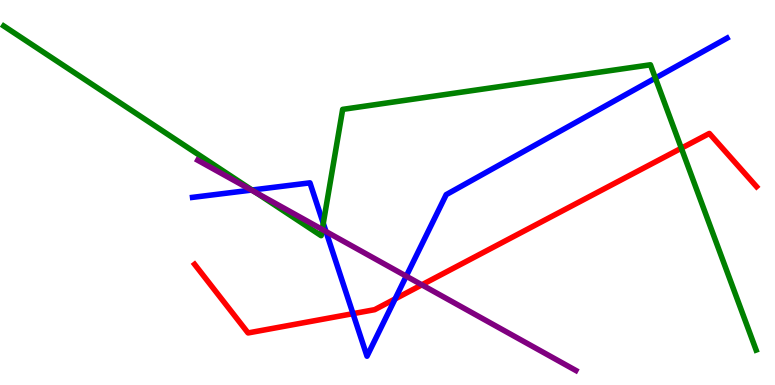[{'lines': ['blue', 'red'], 'intersections': [{'x': 4.55, 'y': 1.85}, {'x': 5.1, 'y': 2.24}]}, {'lines': ['green', 'red'], 'intersections': [{'x': 8.79, 'y': 6.15}]}, {'lines': ['purple', 'red'], 'intersections': [{'x': 5.44, 'y': 2.6}]}, {'lines': ['blue', 'green'], 'intersections': [{'x': 3.25, 'y': 5.06}, {'x': 4.17, 'y': 4.2}, {'x': 8.46, 'y': 7.97}]}, {'lines': ['blue', 'purple'], 'intersections': [{'x': 3.24, 'y': 5.06}, {'x': 4.21, 'y': 3.99}, {'x': 5.24, 'y': 2.83}]}, {'lines': ['green', 'purple'], 'intersections': [{'x': 3.3, 'y': 5.0}, {'x': 4.16, 'y': 4.04}]}]